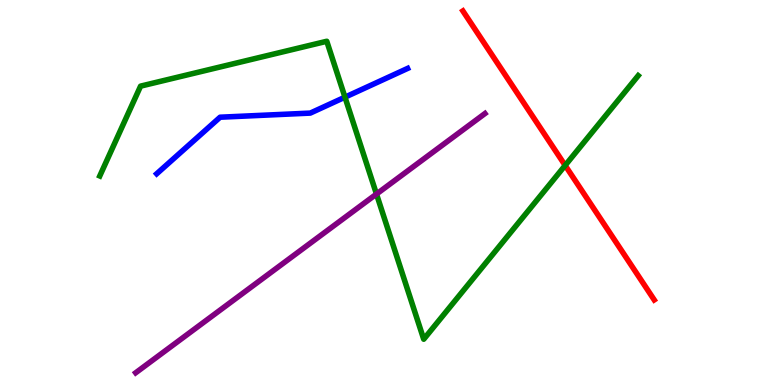[{'lines': ['blue', 'red'], 'intersections': []}, {'lines': ['green', 'red'], 'intersections': [{'x': 7.29, 'y': 5.7}]}, {'lines': ['purple', 'red'], 'intersections': []}, {'lines': ['blue', 'green'], 'intersections': [{'x': 4.45, 'y': 7.48}]}, {'lines': ['blue', 'purple'], 'intersections': []}, {'lines': ['green', 'purple'], 'intersections': [{'x': 4.86, 'y': 4.96}]}]